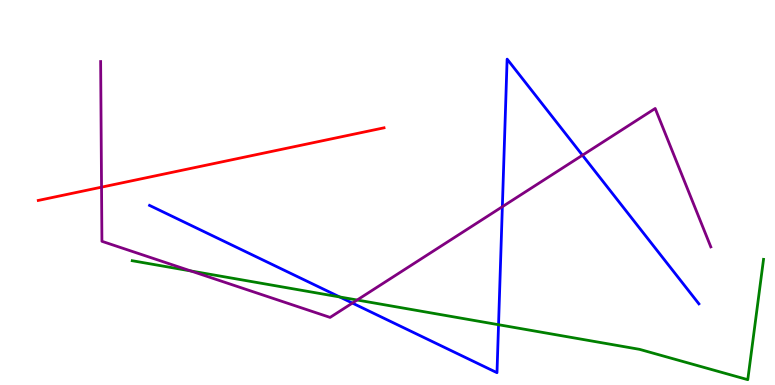[{'lines': ['blue', 'red'], 'intersections': []}, {'lines': ['green', 'red'], 'intersections': []}, {'lines': ['purple', 'red'], 'intersections': [{'x': 1.31, 'y': 5.14}]}, {'lines': ['blue', 'green'], 'intersections': [{'x': 4.38, 'y': 2.29}, {'x': 6.43, 'y': 1.57}]}, {'lines': ['blue', 'purple'], 'intersections': [{'x': 4.55, 'y': 2.13}, {'x': 6.48, 'y': 4.63}, {'x': 7.52, 'y': 5.97}]}, {'lines': ['green', 'purple'], 'intersections': [{'x': 2.46, 'y': 2.96}, {'x': 4.61, 'y': 2.21}]}]